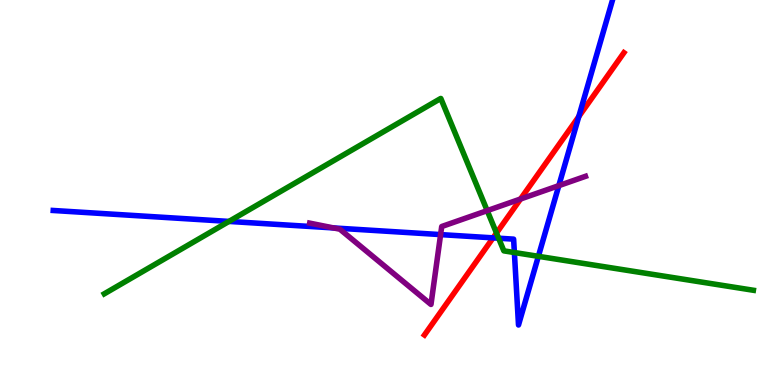[{'lines': ['blue', 'red'], 'intersections': [{'x': 6.36, 'y': 3.82}, {'x': 7.47, 'y': 6.97}]}, {'lines': ['green', 'red'], 'intersections': [{'x': 6.41, 'y': 3.95}]}, {'lines': ['purple', 'red'], 'intersections': [{'x': 6.72, 'y': 4.83}]}, {'lines': ['blue', 'green'], 'intersections': [{'x': 2.95, 'y': 4.25}, {'x': 6.43, 'y': 3.81}, {'x': 6.64, 'y': 3.44}, {'x': 6.95, 'y': 3.34}]}, {'lines': ['blue', 'purple'], 'intersections': [{'x': 4.3, 'y': 4.08}, {'x': 5.69, 'y': 3.91}, {'x': 7.21, 'y': 5.18}]}, {'lines': ['green', 'purple'], 'intersections': [{'x': 6.29, 'y': 4.53}]}]